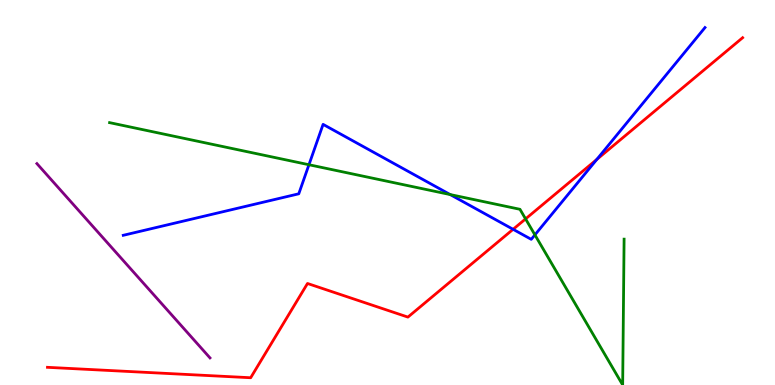[{'lines': ['blue', 'red'], 'intersections': [{'x': 6.62, 'y': 4.04}, {'x': 7.7, 'y': 5.86}]}, {'lines': ['green', 'red'], 'intersections': [{'x': 6.78, 'y': 4.31}]}, {'lines': ['purple', 'red'], 'intersections': []}, {'lines': ['blue', 'green'], 'intersections': [{'x': 3.99, 'y': 5.72}, {'x': 5.81, 'y': 4.95}, {'x': 6.9, 'y': 3.9}]}, {'lines': ['blue', 'purple'], 'intersections': []}, {'lines': ['green', 'purple'], 'intersections': []}]